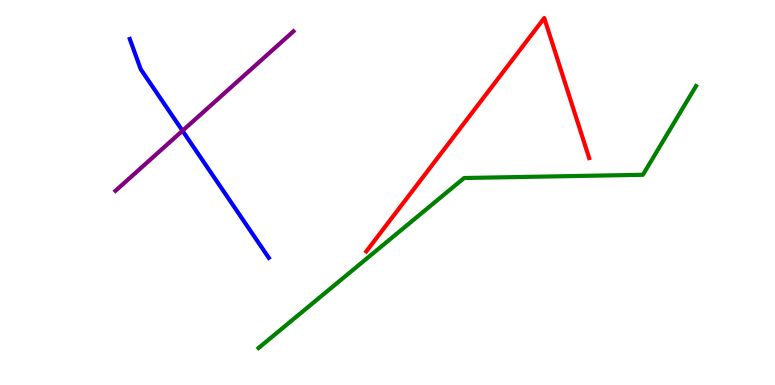[{'lines': ['blue', 'red'], 'intersections': []}, {'lines': ['green', 'red'], 'intersections': []}, {'lines': ['purple', 'red'], 'intersections': []}, {'lines': ['blue', 'green'], 'intersections': []}, {'lines': ['blue', 'purple'], 'intersections': [{'x': 2.35, 'y': 6.6}]}, {'lines': ['green', 'purple'], 'intersections': []}]